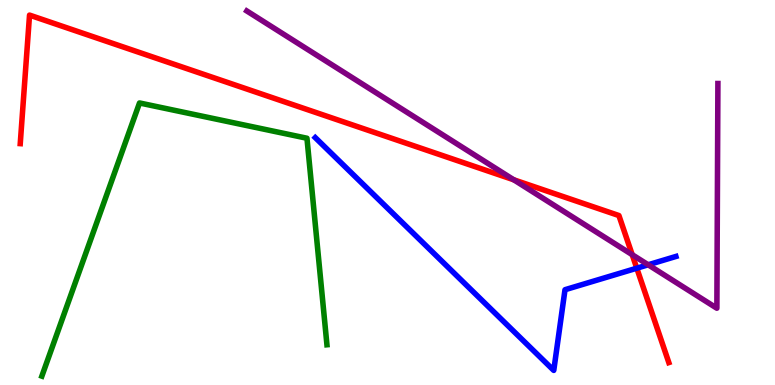[{'lines': ['blue', 'red'], 'intersections': [{'x': 8.22, 'y': 3.03}]}, {'lines': ['green', 'red'], 'intersections': []}, {'lines': ['purple', 'red'], 'intersections': [{'x': 6.63, 'y': 5.33}, {'x': 8.16, 'y': 3.38}]}, {'lines': ['blue', 'green'], 'intersections': []}, {'lines': ['blue', 'purple'], 'intersections': [{'x': 8.36, 'y': 3.12}]}, {'lines': ['green', 'purple'], 'intersections': []}]